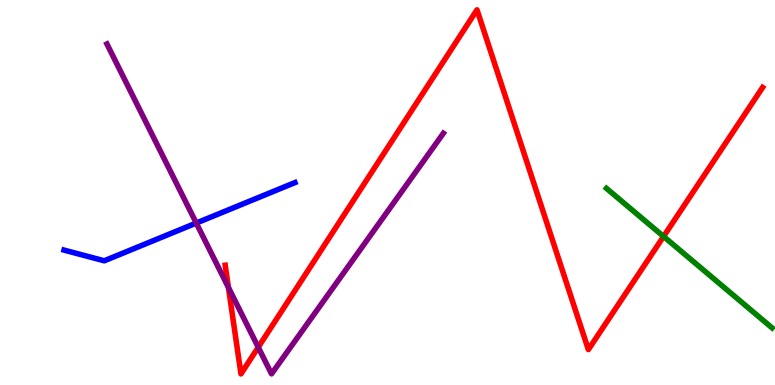[{'lines': ['blue', 'red'], 'intersections': []}, {'lines': ['green', 'red'], 'intersections': [{'x': 8.56, 'y': 3.86}]}, {'lines': ['purple', 'red'], 'intersections': [{'x': 2.95, 'y': 2.53}, {'x': 3.33, 'y': 0.981}]}, {'lines': ['blue', 'green'], 'intersections': []}, {'lines': ['blue', 'purple'], 'intersections': [{'x': 2.53, 'y': 4.21}]}, {'lines': ['green', 'purple'], 'intersections': []}]